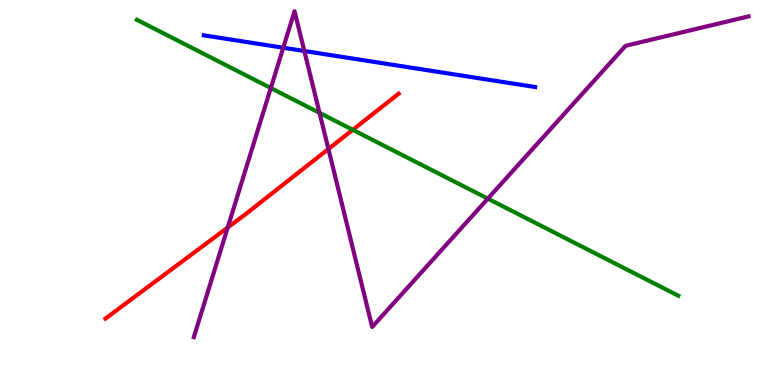[{'lines': ['blue', 'red'], 'intersections': []}, {'lines': ['green', 'red'], 'intersections': [{'x': 4.55, 'y': 6.63}]}, {'lines': ['purple', 'red'], 'intersections': [{'x': 2.94, 'y': 4.09}, {'x': 4.24, 'y': 6.13}]}, {'lines': ['blue', 'green'], 'intersections': []}, {'lines': ['blue', 'purple'], 'intersections': [{'x': 3.66, 'y': 8.76}, {'x': 3.93, 'y': 8.68}]}, {'lines': ['green', 'purple'], 'intersections': [{'x': 3.49, 'y': 7.71}, {'x': 4.12, 'y': 7.07}, {'x': 6.29, 'y': 4.84}]}]